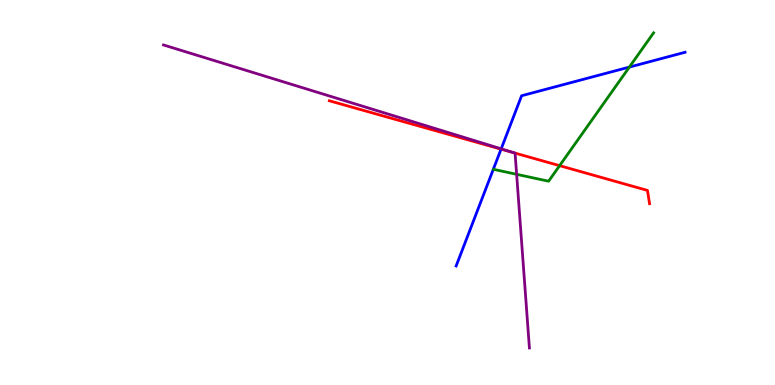[{'lines': ['blue', 'red'], 'intersections': [{'x': 6.47, 'y': 6.13}]}, {'lines': ['green', 'red'], 'intersections': [{'x': 7.22, 'y': 5.7}]}, {'lines': ['purple', 'red'], 'intersections': [{'x': 6.65, 'y': 6.02}]}, {'lines': ['blue', 'green'], 'intersections': [{'x': 8.12, 'y': 8.26}]}, {'lines': ['blue', 'purple'], 'intersections': [{'x': 6.47, 'y': 6.13}]}, {'lines': ['green', 'purple'], 'intersections': [{'x': 6.67, 'y': 5.47}]}]